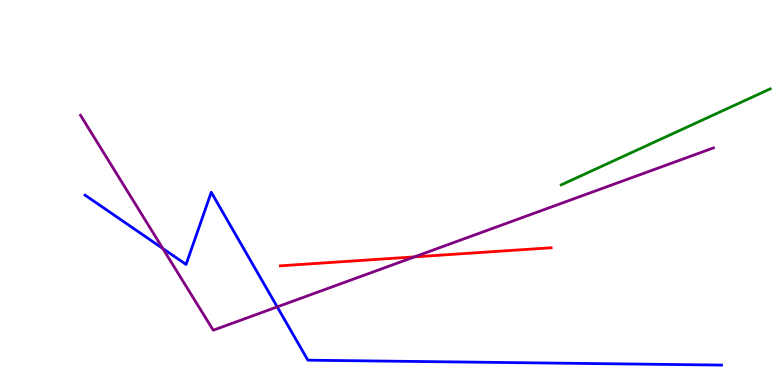[{'lines': ['blue', 'red'], 'intersections': []}, {'lines': ['green', 'red'], 'intersections': []}, {'lines': ['purple', 'red'], 'intersections': [{'x': 5.35, 'y': 3.33}]}, {'lines': ['blue', 'green'], 'intersections': []}, {'lines': ['blue', 'purple'], 'intersections': [{'x': 2.1, 'y': 3.55}, {'x': 3.58, 'y': 2.03}]}, {'lines': ['green', 'purple'], 'intersections': []}]